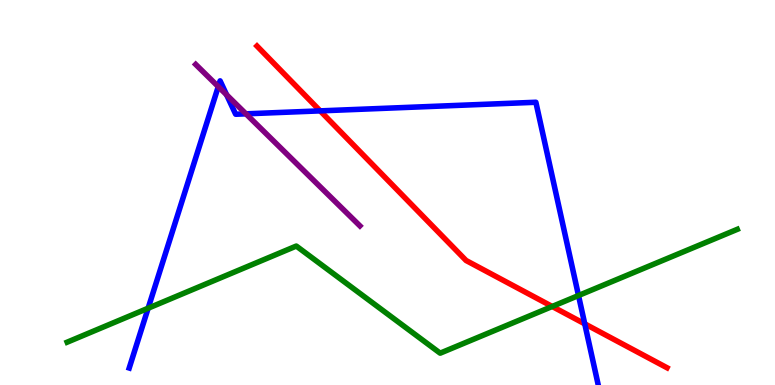[{'lines': ['blue', 'red'], 'intersections': [{'x': 4.13, 'y': 7.12}, {'x': 7.55, 'y': 1.59}]}, {'lines': ['green', 'red'], 'intersections': [{'x': 7.13, 'y': 2.04}]}, {'lines': ['purple', 'red'], 'intersections': []}, {'lines': ['blue', 'green'], 'intersections': [{'x': 1.91, 'y': 1.99}, {'x': 7.46, 'y': 2.32}]}, {'lines': ['blue', 'purple'], 'intersections': [{'x': 2.82, 'y': 7.75}, {'x': 2.92, 'y': 7.54}, {'x': 3.17, 'y': 7.04}]}, {'lines': ['green', 'purple'], 'intersections': []}]